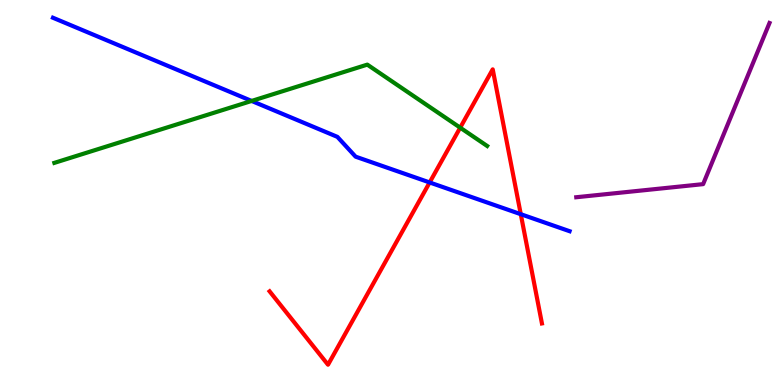[{'lines': ['blue', 'red'], 'intersections': [{'x': 5.54, 'y': 5.26}, {'x': 6.72, 'y': 4.44}]}, {'lines': ['green', 'red'], 'intersections': [{'x': 5.94, 'y': 6.68}]}, {'lines': ['purple', 'red'], 'intersections': []}, {'lines': ['blue', 'green'], 'intersections': [{'x': 3.25, 'y': 7.38}]}, {'lines': ['blue', 'purple'], 'intersections': []}, {'lines': ['green', 'purple'], 'intersections': []}]